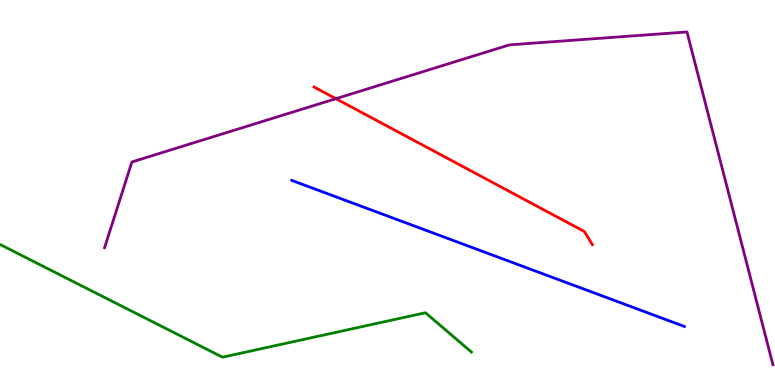[{'lines': ['blue', 'red'], 'intersections': []}, {'lines': ['green', 'red'], 'intersections': []}, {'lines': ['purple', 'red'], 'intersections': [{'x': 4.33, 'y': 7.44}]}, {'lines': ['blue', 'green'], 'intersections': []}, {'lines': ['blue', 'purple'], 'intersections': []}, {'lines': ['green', 'purple'], 'intersections': []}]